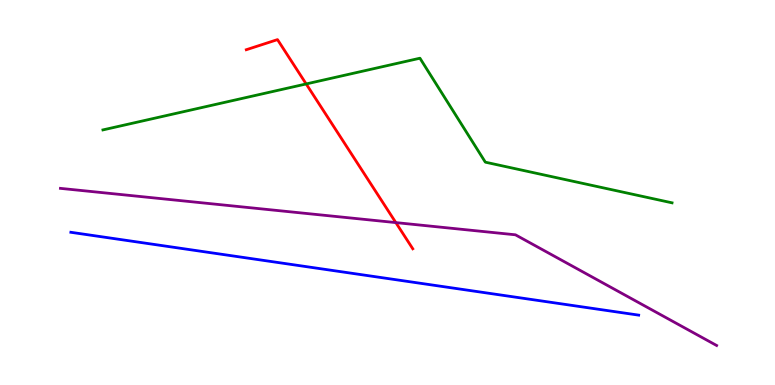[{'lines': ['blue', 'red'], 'intersections': []}, {'lines': ['green', 'red'], 'intersections': [{'x': 3.95, 'y': 7.82}]}, {'lines': ['purple', 'red'], 'intersections': [{'x': 5.11, 'y': 4.22}]}, {'lines': ['blue', 'green'], 'intersections': []}, {'lines': ['blue', 'purple'], 'intersections': []}, {'lines': ['green', 'purple'], 'intersections': []}]